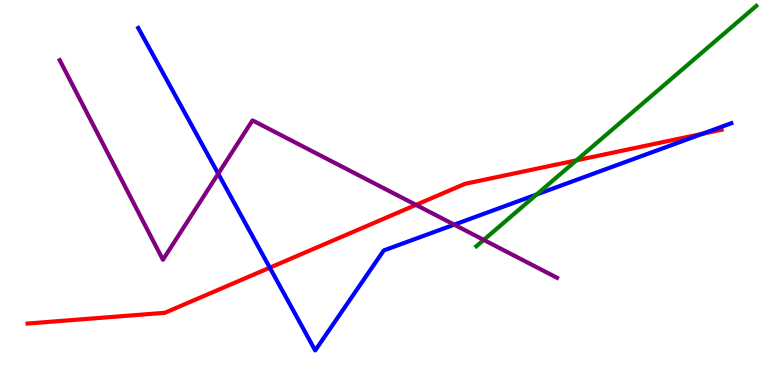[{'lines': ['blue', 'red'], 'intersections': [{'x': 3.48, 'y': 3.05}, {'x': 9.06, 'y': 6.52}]}, {'lines': ['green', 'red'], 'intersections': [{'x': 7.44, 'y': 5.84}]}, {'lines': ['purple', 'red'], 'intersections': [{'x': 5.37, 'y': 4.68}]}, {'lines': ['blue', 'green'], 'intersections': [{'x': 6.92, 'y': 4.95}]}, {'lines': ['blue', 'purple'], 'intersections': [{'x': 2.82, 'y': 5.49}, {'x': 5.86, 'y': 4.16}]}, {'lines': ['green', 'purple'], 'intersections': [{'x': 6.24, 'y': 3.77}]}]